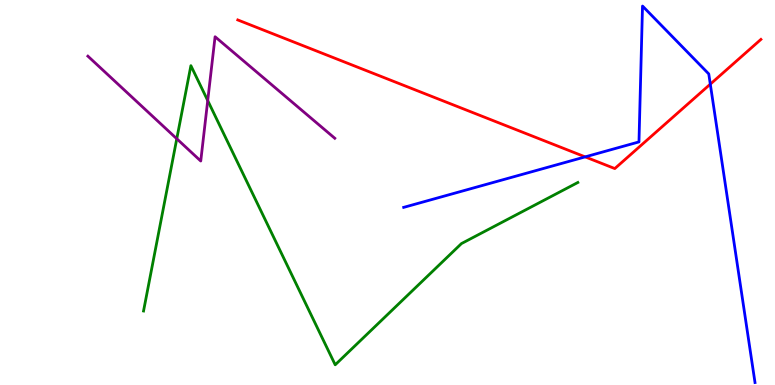[{'lines': ['blue', 'red'], 'intersections': [{'x': 7.55, 'y': 5.93}, {'x': 9.17, 'y': 7.81}]}, {'lines': ['green', 'red'], 'intersections': []}, {'lines': ['purple', 'red'], 'intersections': []}, {'lines': ['blue', 'green'], 'intersections': []}, {'lines': ['blue', 'purple'], 'intersections': []}, {'lines': ['green', 'purple'], 'intersections': [{'x': 2.28, 'y': 6.4}, {'x': 2.68, 'y': 7.39}]}]